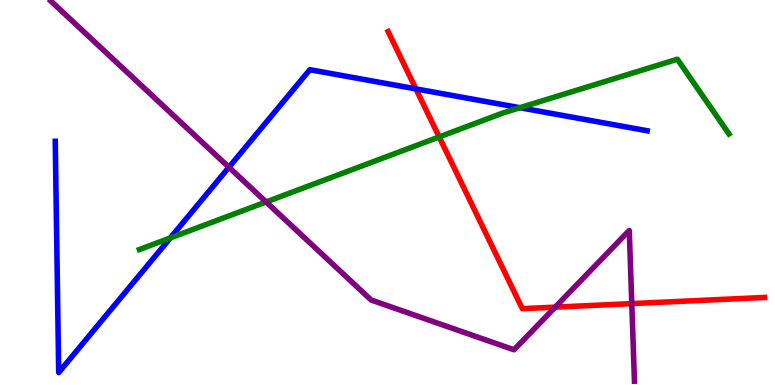[{'lines': ['blue', 'red'], 'intersections': [{'x': 5.37, 'y': 7.69}]}, {'lines': ['green', 'red'], 'intersections': [{'x': 5.67, 'y': 6.44}]}, {'lines': ['purple', 'red'], 'intersections': [{'x': 7.16, 'y': 2.02}, {'x': 8.15, 'y': 2.11}]}, {'lines': ['blue', 'green'], 'intersections': [{'x': 2.2, 'y': 3.82}, {'x': 6.71, 'y': 7.2}]}, {'lines': ['blue', 'purple'], 'intersections': [{'x': 2.95, 'y': 5.66}]}, {'lines': ['green', 'purple'], 'intersections': [{'x': 3.43, 'y': 4.75}]}]